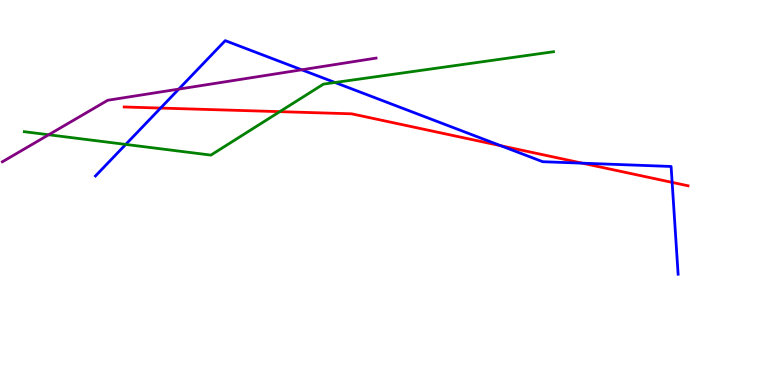[{'lines': ['blue', 'red'], 'intersections': [{'x': 2.07, 'y': 7.19}, {'x': 6.46, 'y': 6.21}, {'x': 7.51, 'y': 5.76}, {'x': 8.67, 'y': 5.26}]}, {'lines': ['green', 'red'], 'intersections': [{'x': 3.61, 'y': 7.1}]}, {'lines': ['purple', 'red'], 'intersections': []}, {'lines': ['blue', 'green'], 'intersections': [{'x': 1.62, 'y': 6.25}, {'x': 4.32, 'y': 7.86}]}, {'lines': ['blue', 'purple'], 'intersections': [{'x': 2.31, 'y': 7.69}, {'x': 3.89, 'y': 8.19}]}, {'lines': ['green', 'purple'], 'intersections': [{'x': 0.628, 'y': 6.5}]}]